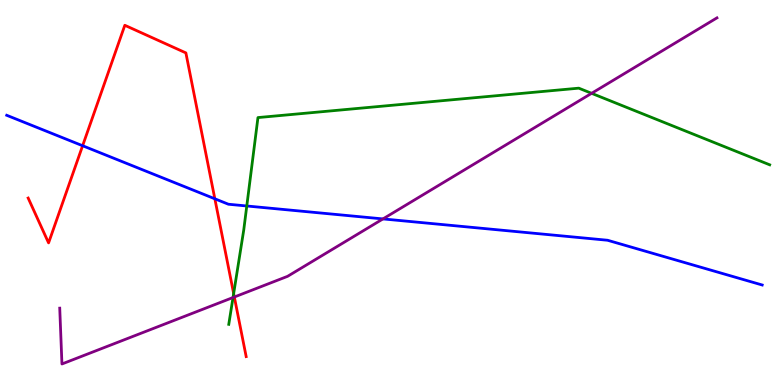[{'lines': ['blue', 'red'], 'intersections': [{'x': 1.07, 'y': 6.21}, {'x': 2.77, 'y': 4.84}]}, {'lines': ['green', 'red'], 'intersections': [{'x': 3.01, 'y': 2.38}]}, {'lines': ['purple', 'red'], 'intersections': [{'x': 3.02, 'y': 2.29}]}, {'lines': ['blue', 'green'], 'intersections': [{'x': 3.18, 'y': 4.65}]}, {'lines': ['blue', 'purple'], 'intersections': [{'x': 4.94, 'y': 4.31}]}, {'lines': ['green', 'purple'], 'intersections': [{'x': 3.01, 'y': 2.27}, {'x': 7.63, 'y': 7.58}]}]